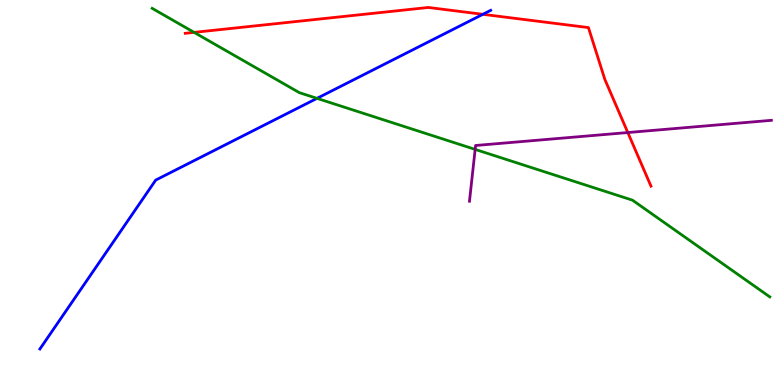[{'lines': ['blue', 'red'], 'intersections': [{'x': 6.23, 'y': 9.63}]}, {'lines': ['green', 'red'], 'intersections': [{'x': 2.5, 'y': 9.16}]}, {'lines': ['purple', 'red'], 'intersections': [{'x': 8.1, 'y': 6.56}]}, {'lines': ['blue', 'green'], 'intersections': [{'x': 4.09, 'y': 7.45}]}, {'lines': ['blue', 'purple'], 'intersections': []}, {'lines': ['green', 'purple'], 'intersections': [{'x': 6.13, 'y': 6.12}]}]